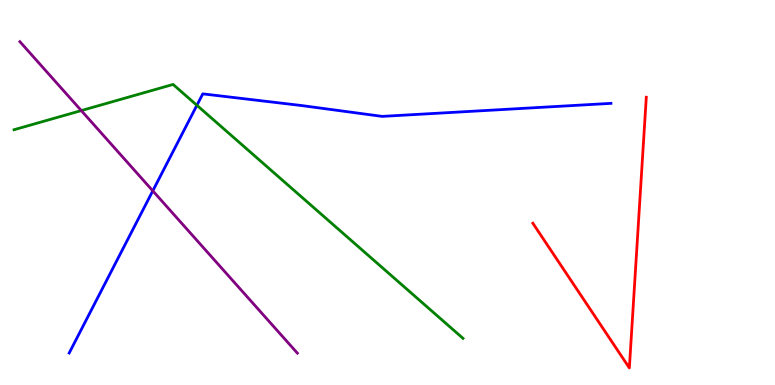[{'lines': ['blue', 'red'], 'intersections': []}, {'lines': ['green', 'red'], 'intersections': []}, {'lines': ['purple', 'red'], 'intersections': []}, {'lines': ['blue', 'green'], 'intersections': [{'x': 2.54, 'y': 7.27}]}, {'lines': ['blue', 'purple'], 'intersections': [{'x': 1.97, 'y': 5.04}]}, {'lines': ['green', 'purple'], 'intersections': [{'x': 1.05, 'y': 7.13}]}]